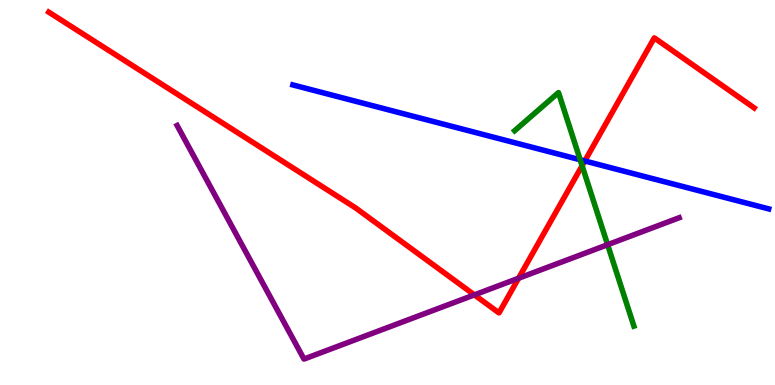[{'lines': ['blue', 'red'], 'intersections': [{'x': 7.55, 'y': 5.82}]}, {'lines': ['green', 'red'], 'intersections': [{'x': 7.51, 'y': 5.7}]}, {'lines': ['purple', 'red'], 'intersections': [{'x': 6.12, 'y': 2.34}, {'x': 6.69, 'y': 2.77}]}, {'lines': ['blue', 'green'], 'intersections': [{'x': 7.49, 'y': 5.85}]}, {'lines': ['blue', 'purple'], 'intersections': []}, {'lines': ['green', 'purple'], 'intersections': [{'x': 7.84, 'y': 3.64}]}]